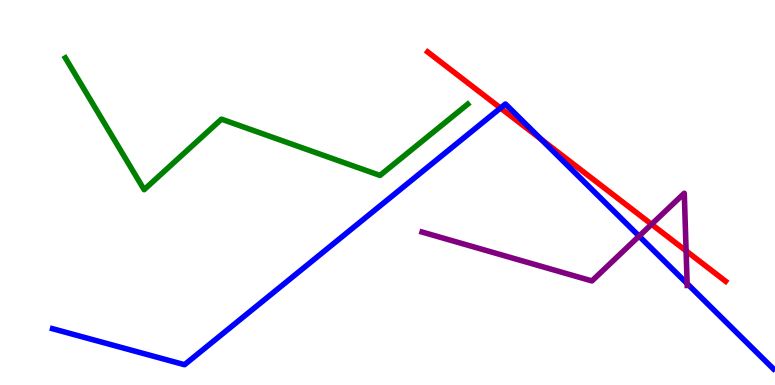[{'lines': ['blue', 'red'], 'intersections': [{'x': 6.46, 'y': 7.19}, {'x': 6.98, 'y': 6.38}]}, {'lines': ['green', 'red'], 'intersections': []}, {'lines': ['purple', 'red'], 'intersections': [{'x': 8.41, 'y': 4.17}, {'x': 8.85, 'y': 3.48}]}, {'lines': ['blue', 'green'], 'intersections': []}, {'lines': ['blue', 'purple'], 'intersections': [{'x': 8.25, 'y': 3.87}, {'x': 8.87, 'y': 2.63}]}, {'lines': ['green', 'purple'], 'intersections': []}]